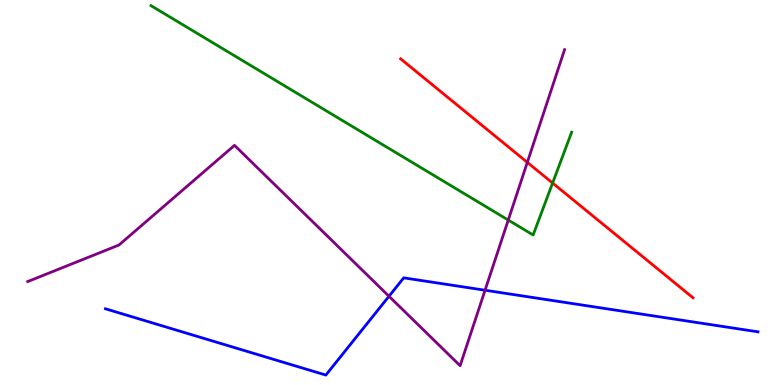[{'lines': ['blue', 'red'], 'intersections': []}, {'lines': ['green', 'red'], 'intersections': [{'x': 7.13, 'y': 5.25}]}, {'lines': ['purple', 'red'], 'intersections': [{'x': 6.8, 'y': 5.78}]}, {'lines': ['blue', 'green'], 'intersections': []}, {'lines': ['blue', 'purple'], 'intersections': [{'x': 5.02, 'y': 2.31}, {'x': 6.26, 'y': 2.46}]}, {'lines': ['green', 'purple'], 'intersections': [{'x': 6.56, 'y': 4.28}]}]